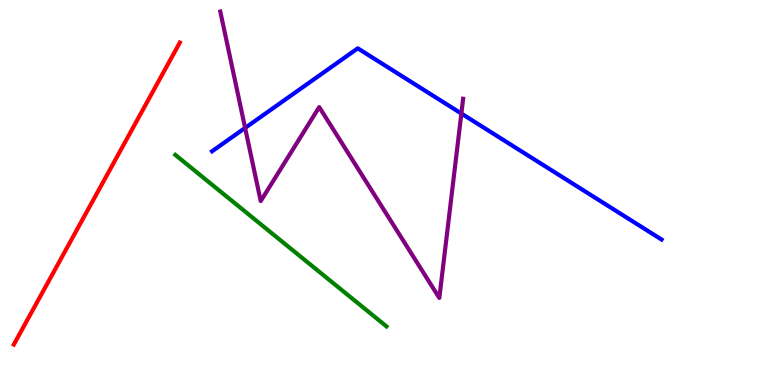[{'lines': ['blue', 'red'], 'intersections': []}, {'lines': ['green', 'red'], 'intersections': []}, {'lines': ['purple', 'red'], 'intersections': []}, {'lines': ['blue', 'green'], 'intersections': []}, {'lines': ['blue', 'purple'], 'intersections': [{'x': 3.16, 'y': 6.68}, {'x': 5.95, 'y': 7.05}]}, {'lines': ['green', 'purple'], 'intersections': []}]